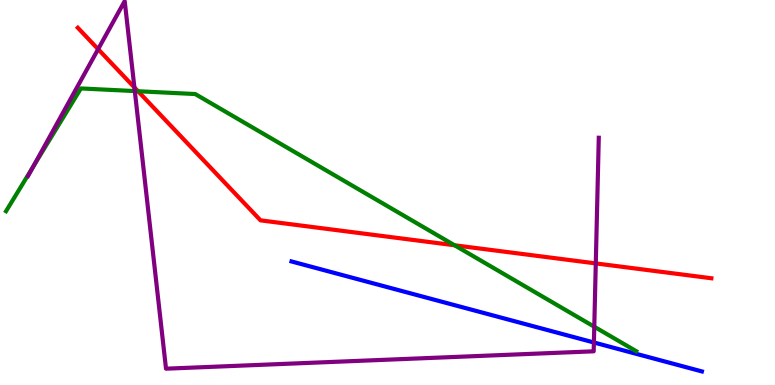[{'lines': ['blue', 'red'], 'intersections': []}, {'lines': ['green', 'red'], 'intersections': [{'x': 1.78, 'y': 7.63}, {'x': 5.87, 'y': 3.63}]}, {'lines': ['purple', 'red'], 'intersections': [{'x': 1.27, 'y': 8.72}, {'x': 1.73, 'y': 7.73}, {'x': 7.69, 'y': 3.16}]}, {'lines': ['blue', 'green'], 'intersections': []}, {'lines': ['blue', 'purple'], 'intersections': [{'x': 7.66, 'y': 1.1}]}, {'lines': ['green', 'purple'], 'intersections': [{'x': 0.429, 'y': 5.67}, {'x': 1.74, 'y': 7.63}, {'x': 7.67, 'y': 1.51}]}]